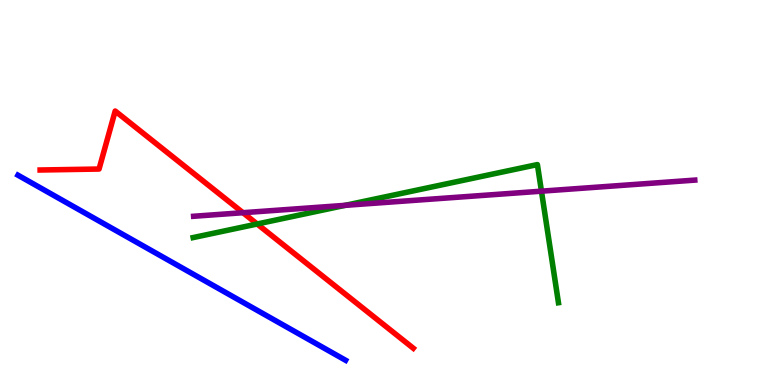[{'lines': ['blue', 'red'], 'intersections': []}, {'lines': ['green', 'red'], 'intersections': [{'x': 3.32, 'y': 4.18}]}, {'lines': ['purple', 'red'], 'intersections': [{'x': 3.14, 'y': 4.48}]}, {'lines': ['blue', 'green'], 'intersections': []}, {'lines': ['blue', 'purple'], 'intersections': []}, {'lines': ['green', 'purple'], 'intersections': [{'x': 4.45, 'y': 4.67}, {'x': 6.99, 'y': 5.03}]}]